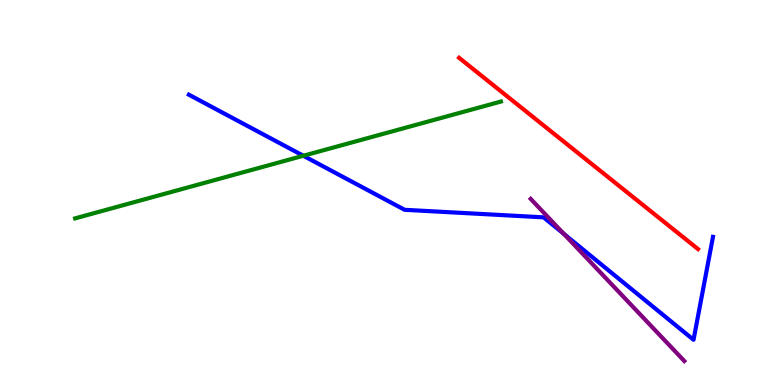[{'lines': ['blue', 'red'], 'intersections': []}, {'lines': ['green', 'red'], 'intersections': []}, {'lines': ['purple', 'red'], 'intersections': []}, {'lines': ['blue', 'green'], 'intersections': [{'x': 3.91, 'y': 5.95}]}, {'lines': ['blue', 'purple'], 'intersections': [{'x': 7.27, 'y': 3.93}]}, {'lines': ['green', 'purple'], 'intersections': []}]